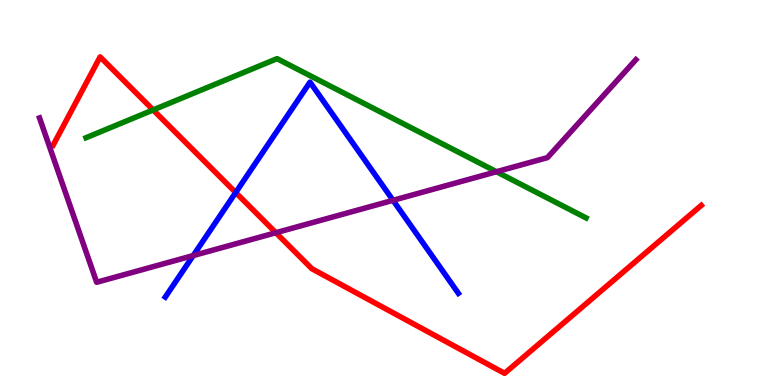[{'lines': ['blue', 'red'], 'intersections': [{'x': 3.04, 'y': 5.0}]}, {'lines': ['green', 'red'], 'intersections': [{'x': 1.98, 'y': 7.14}]}, {'lines': ['purple', 'red'], 'intersections': [{'x': 3.56, 'y': 3.96}]}, {'lines': ['blue', 'green'], 'intersections': []}, {'lines': ['blue', 'purple'], 'intersections': [{'x': 2.49, 'y': 3.36}, {'x': 5.07, 'y': 4.8}]}, {'lines': ['green', 'purple'], 'intersections': [{'x': 6.41, 'y': 5.54}]}]